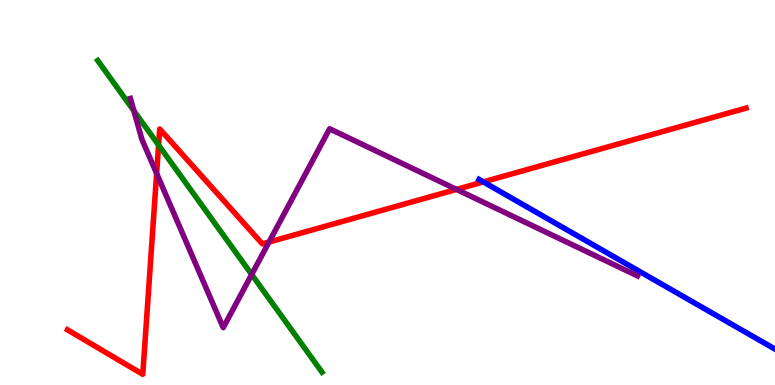[{'lines': ['blue', 'red'], 'intersections': [{'x': 6.24, 'y': 5.28}]}, {'lines': ['green', 'red'], 'intersections': [{'x': 2.05, 'y': 6.23}]}, {'lines': ['purple', 'red'], 'intersections': [{'x': 2.02, 'y': 5.49}, {'x': 3.47, 'y': 3.71}, {'x': 5.89, 'y': 5.08}]}, {'lines': ['blue', 'green'], 'intersections': []}, {'lines': ['blue', 'purple'], 'intersections': []}, {'lines': ['green', 'purple'], 'intersections': [{'x': 1.73, 'y': 7.12}, {'x': 3.25, 'y': 2.87}]}]